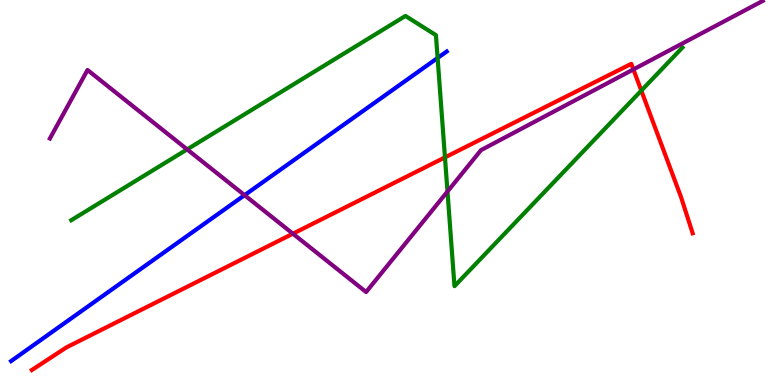[{'lines': ['blue', 'red'], 'intersections': []}, {'lines': ['green', 'red'], 'intersections': [{'x': 5.74, 'y': 5.91}, {'x': 8.27, 'y': 7.65}]}, {'lines': ['purple', 'red'], 'intersections': [{'x': 3.78, 'y': 3.93}, {'x': 8.17, 'y': 8.2}]}, {'lines': ['blue', 'green'], 'intersections': [{'x': 5.65, 'y': 8.49}]}, {'lines': ['blue', 'purple'], 'intersections': [{'x': 3.16, 'y': 4.93}]}, {'lines': ['green', 'purple'], 'intersections': [{'x': 2.41, 'y': 6.12}, {'x': 5.77, 'y': 5.03}]}]